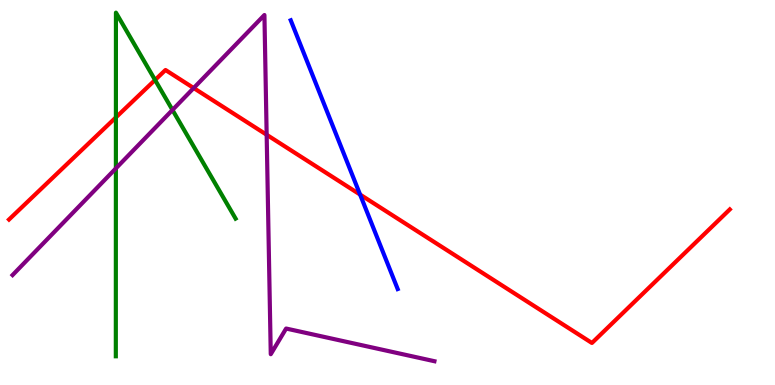[{'lines': ['blue', 'red'], 'intersections': [{'x': 4.65, 'y': 4.95}]}, {'lines': ['green', 'red'], 'intersections': [{'x': 1.5, 'y': 6.95}, {'x': 2.0, 'y': 7.92}]}, {'lines': ['purple', 'red'], 'intersections': [{'x': 2.5, 'y': 7.71}, {'x': 3.44, 'y': 6.5}]}, {'lines': ['blue', 'green'], 'intersections': []}, {'lines': ['blue', 'purple'], 'intersections': []}, {'lines': ['green', 'purple'], 'intersections': [{'x': 1.5, 'y': 5.63}, {'x': 2.23, 'y': 7.14}]}]